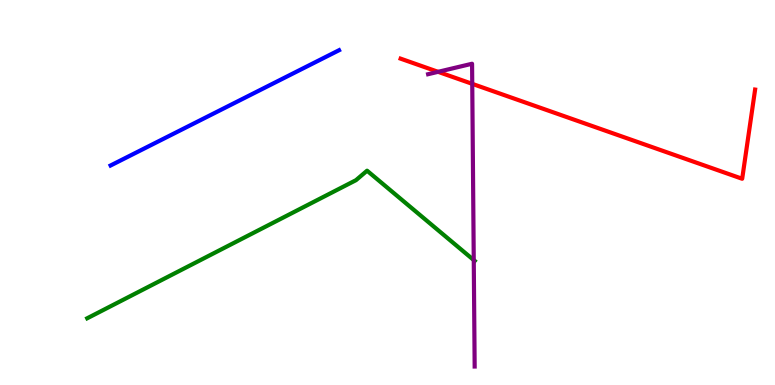[{'lines': ['blue', 'red'], 'intersections': []}, {'lines': ['green', 'red'], 'intersections': []}, {'lines': ['purple', 'red'], 'intersections': [{'x': 5.65, 'y': 8.13}, {'x': 6.09, 'y': 7.82}]}, {'lines': ['blue', 'green'], 'intersections': []}, {'lines': ['blue', 'purple'], 'intersections': []}, {'lines': ['green', 'purple'], 'intersections': [{'x': 6.11, 'y': 3.24}]}]